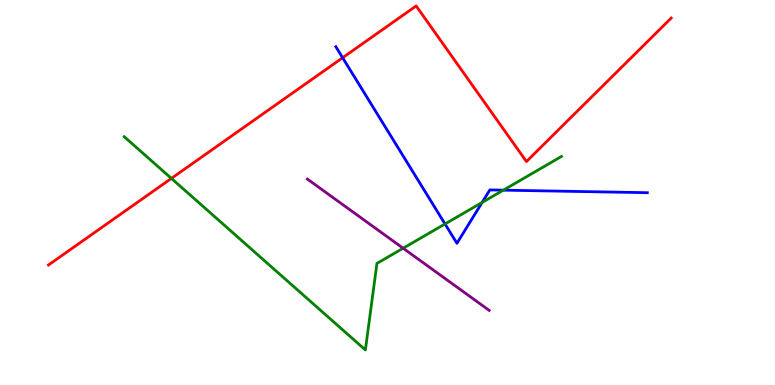[{'lines': ['blue', 'red'], 'intersections': [{'x': 4.42, 'y': 8.5}]}, {'lines': ['green', 'red'], 'intersections': [{'x': 2.21, 'y': 5.37}]}, {'lines': ['purple', 'red'], 'intersections': []}, {'lines': ['blue', 'green'], 'intersections': [{'x': 5.74, 'y': 4.18}, {'x': 6.22, 'y': 4.74}, {'x': 6.49, 'y': 5.06}]}, {'lines': ['blue', 'purple'], 'intersections': []}, {'lines': ['green', 'purple'], 'intersections': [{'x': 5.2, 'y': 3.55}]}]